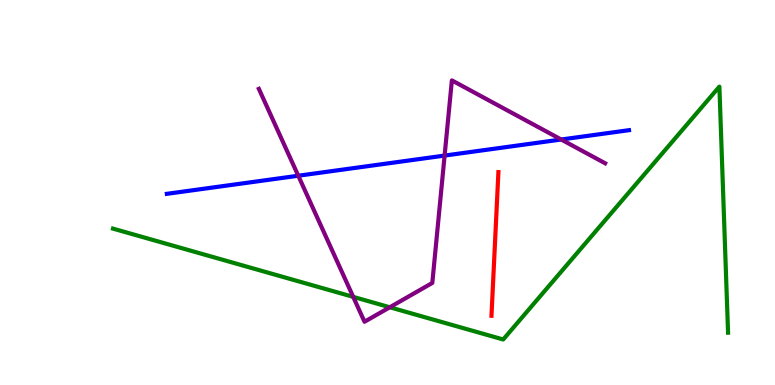[{'lines': ['blue', 'red'], 'intersections': []}, {'lines': ['green', 'red'], 'intersections': []}, {'lines': ['purple', 'red'], 'intersections': []}, {'lines': ['blue', 'green'], 'intersections': []}, {'lines': ['blue', 'purple'], 'intersections': [{'x': 3.85, 'y': 5.44}, {'x': 5.74, 'y': 5.96}, {'x': 7.24, 'y': 6.38}]}, {'lines': ['green', 'purple'], 'intersections': [{'x': 4.56, 'y': 2.29}, {'x': 5.03, 'y': 2.02}]}]